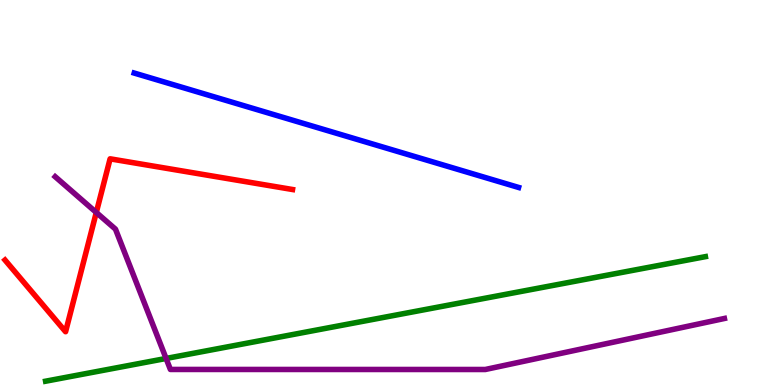[{'lines': ['blue', 'red'], 'intersections': []}, {'lines': ['green', 'red'], 'intersections': []}, {'lines': ['purple', 'red'], 'intersections': [{'x': 1.24, 'y': 4.48}]}, {'lines': ['blue', 'green'], 'intersections': []}, {'lines': ['blue', 'purple'], 'intersections': []}, {'lines': ['green', 'purple'], 'intersections': [{'x': 2.14, 'y': 0.689}]}]